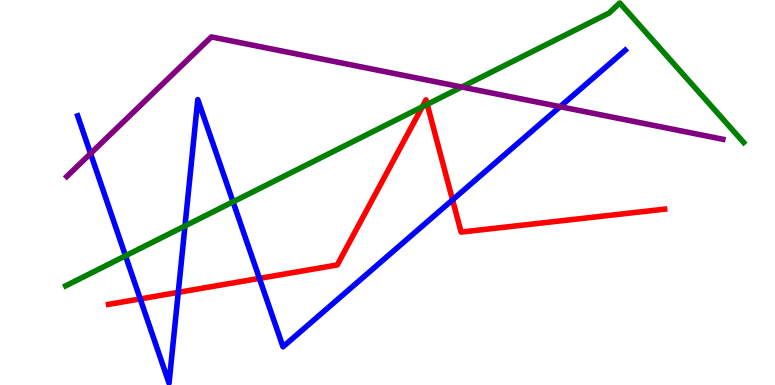[{'lines': ['blue', 'red'], 'intersections': [{'x': 1.81, 'y': 2.24}, {'x': 2.3, 'y': 2.41}, {'x': 3.35, 'y': 2.77}, {'x': 5.84, 'y': 4.81}]}, {'lines': ['green', 'red'], 'intersections': [{'x': 5.45, 'y': 7.23}, {'x': 5.51, 'y': 7.29}]}, {'lines': ['purple', 'red'], 'intersections': []}, {'lines': ['blue', 'green'], 'intersections': [{'x': 1.62, 'y': 3.36}, {'x': 2.39, 'y': 4.13}, {'x': 3.01, 'y': 4.76}]}, {'lines': ['blue', 'purple'], 'intersections': [{'x': 1.17, 'y': 6.01}, {'x': 7.23, 'y': 7.23}]}, {'lines': ['green', 'purple'], 'intersections': [{'x': 5.96, 'y': 7.74}]}]